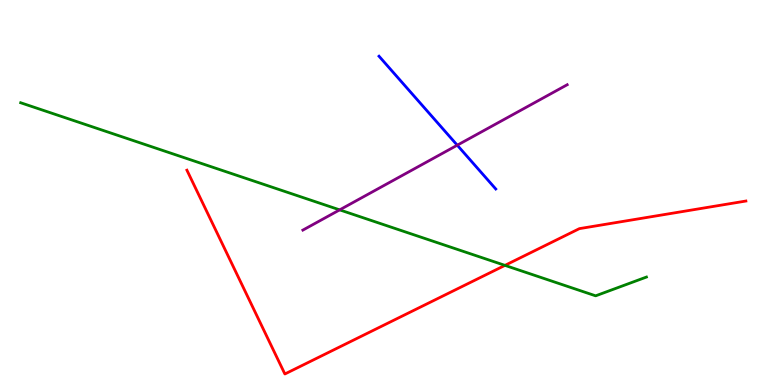[{'lines': ['blue', 'red'], 'intersections': []}, {'lines': ['green', 'red'], 'intersections': [{'x': 6.52, 'y': 3.11}]}, {'lines': ['purple', 'red'], 'intersections': []}, {'lines': ['blue', 'green'], 'intersections': []}, {'lines': ['blue', 'purple'], 'intersections': [{'x': 5.9, 'y': 6.23}]}, {'lines': ['green', 'purple'], 'intersections': [{'x': 4.38, 'y': 4.55}]}]